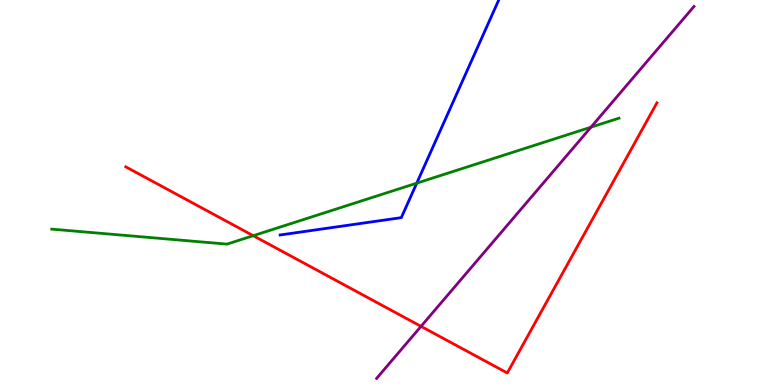[{'lines': ['blue', 'red'], 'intersections': []}, {'lines': ['green', 'red'], 'intersections': [{'x': 3.27, 'y': 3.88}]}, {'lines': ['purple', 'red'], 'intersections': [{'x': 5.43, 'y': 1.52}]}, {'lines': ['blue', 'green'], 'intersections': [{'x': 5.38, 'y': 5.24}]}, {'lines': ['blue', 'purple'], 'intersections': []}, {'lines': ['green', 'purple'], 'intersections': [{'x': 7.63, 'y': 6.7}]}]